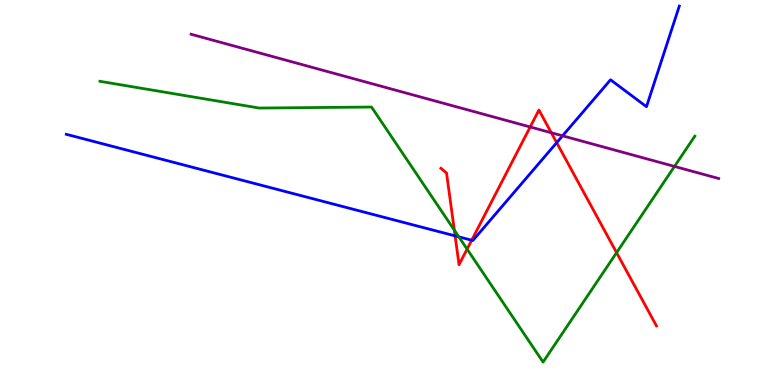[{'lines': ['blue', 'red'], 'intersections': [{'x': 5.87, 'y': 3.87}, {'x': 6.09, 'y': 3.76}, {'x': 7.18, 'y': 6.29}]}, {'lines': ['green', 'red'], 'intersections': [{'x': 5.86, 'y': 4.02}, {'x': 6.03, 'y': 3.53}, {'x': 7.96, 'y': 3.44}]}, {'lines': ['purple', 'red'], 'intersections': [{'x': 6.84, 'y': 6.7}, {'x': 7.11, 'y': 6.55}]}, {'lines': ['blue', 'green'], 'intersections': [{'x': 5.92, 'y': 3.85}]}, {'lines': ['blue', 'purple'], 'intersections': [{'x': 7.26, 'y': 6.47}]}, {'lines': ['green', 'purple'], 'intersections': [{'x': 8.7, 'y': 5.68}]}]